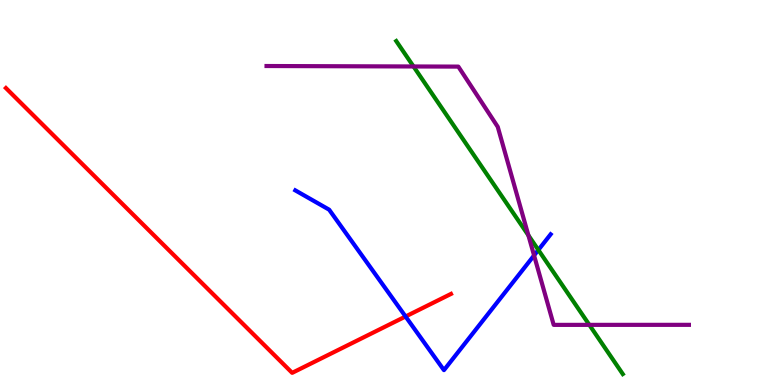[{'lines': ['blue', 'red'], 'intersections': [{'x': 5.23, 'y': 1.78}]}, {'lines': ['green', 'red'], 'intersections': []}, {'lines': ['purple', 'red'], 'intersections': []}, {'lines': ['blue', 'green'], 'intersections': [{'x': 6.95, 'y': 3.51}]}, {'lines': ['blue', 'purple'], 'intersections': [{'x': 6.89, 'y': 3.37}]}, {'lines': ['green', 'purple'], 'intersections': [{'x': 5.34, 'y': 8.27}, {'x': 6.82, 'y': 3.89}, {'x': 7.6, 'y': 1.56}]}]